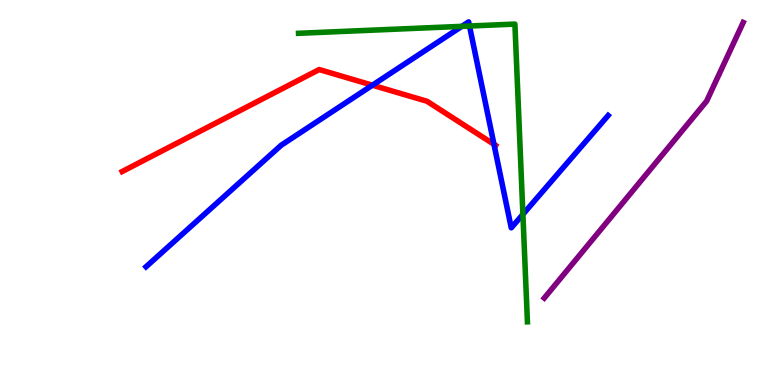[{'lines': ['blue', 'red'], 'intersections': [{'x': 4.81, 'y': 7.79}, {'x': 6.37, 'y': 6.25}]}, {'lines': ['green', 'red'], 'intersections': []}, {'lines': ['purple', 'red'], 'intersections': []}, {'lines': ['blue', 'green'], 'intersections': [{'x': 5.96, 'y': 9.32}, {'x': 6.06, 'y': 9.32}, {'x': 6.75, 'y': 4.43}]}, {'lines': ['blue', 'purple'], 'intersections': []}, {'lines': ['green', 'purple'], 'intersections': []}]